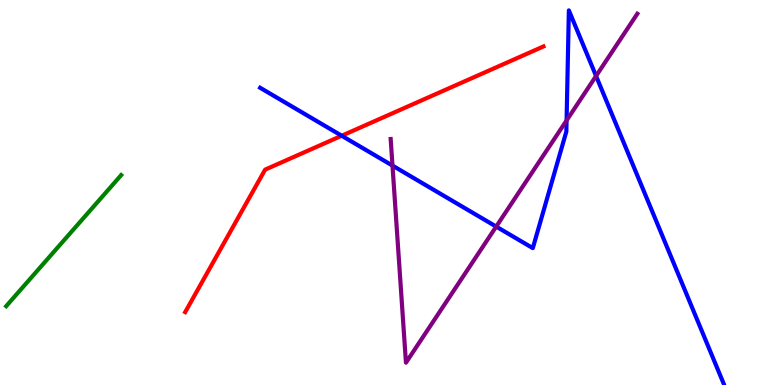[{'lines': ['blue', 'red'], 'intersections': [{'x': 4.41, 'y': 6.47}]}, {'lines': ['green', 'red'], 'intersections': []}, {'lines': ['purple', 'red'], 'intersections': []}, {'lines': ['blue', 'green'], 'intersections': []}, {'lines': ['blue', 'purple'], 'intersections': [{'x': 5.06, 'y': 5.7}, {'x': 6.4, 'y': 4.11}, {'x': 7.31, 'y': 6.87}, {'x': 7.69, 'y': 8.03}]}, {'lines': ['green', 'purple'], 'intersections': []}]